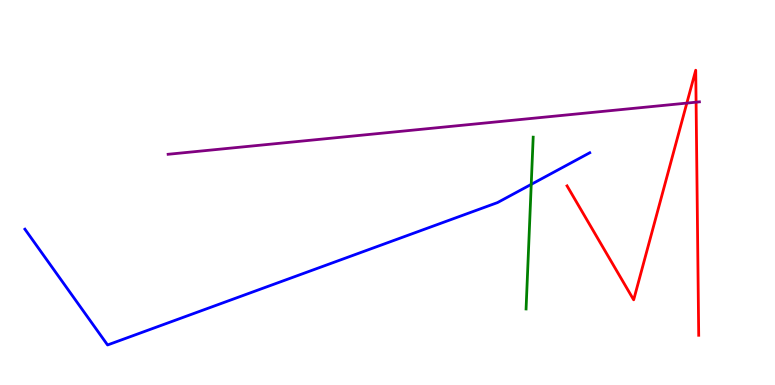[{'lines': ['blue', 'red'], 'intersections': []}, {'lines': ['green', 'red'], 'intersections': []}, {'lines': ['purple', 'red'], 'intersections': [{'x': 8.86, 'y': 7.32}, {'x': 8.98, 'y': 7.35}]}, {'lines': ['blue', 'green'], 'intersections': [{'x': 6.85, 'y': 5.21}]}, {'lines': ['blue', 'purple'], 'intersections': []}, {'lines': ['green', 'purple'], 'intersections': []}]